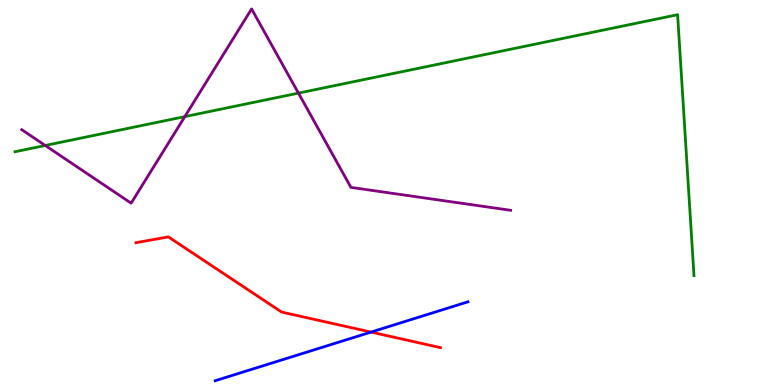[{'lines': ['blue', 'red'], 'intersections': [{'x': 4.79, 'y': 1.37}]}, {'lines': ['green', 'red'], 'intersections': []}, {'lines': ['purple', 'red'], 'intersections': []}, {'lines': ['blue', 'green'], 'intersections': []}, {'lines': ['blue', 'purple'], 'intersections': []}, {'lines': ['green', 'purple'], 'intersections': [{'x': 0.584, 'y': 6.22}, {'x': 2.38, 'y': 6.97}, {'x': 3.85, 'y': 7.58}]}]